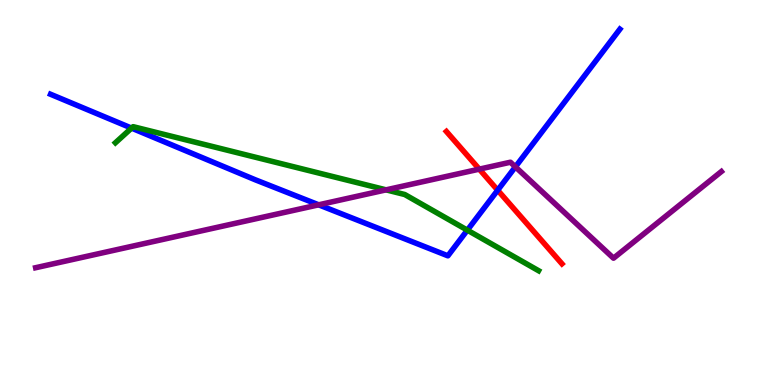[{'lines': ['blue', 'red'], 'intersections': [{'x': 6.42, 'y': 5.06}]}, {'lines': ['green', 'red'], 'intersections': []}, {'lines': ['purple', 'red'], 'intersections': [{'x': 6.18, 'y': 5.61}]}, {'lines': ['blue', 'green'], 'intersections': [{'x': 1.7, 'y': 6.67}, {'x': 6.03, 'y': 4.02}]}, {'lines': ['blue', 'purple'], 'intersections': [{'x': 4.11, 'y': 4.68}, {'x': 6.65, 'y': 5.67}]}, {'lines': ['green', 'purple'], 'intersections': [{'x': 4.98, 'y': 5.07}]}]